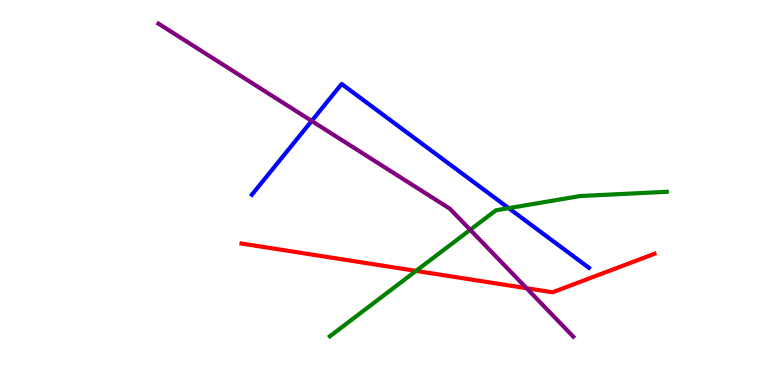[{'lines': ['blue', 'red'], 'intersections': []}, {'lines': ['green', 'red'], 'intersections': [{'x': 5.37, 'y': 2.96}]}, {'lines': ['purple', 'red'], 'intersections': [{'x': 6.79, 'y': 2.51}]}, {'lines': ['blue', 'green'], 'intersections': [{'x': 6.56, 'y': 4.59}]}, {'lines': ['blue', 'purple'], 'intersections': [{'x': 4.02, 'y': 6.86}]}, {'lines': ['green', 'purple'], 'intersections': [{'x': 6.07, 'y': 4.03}]}]